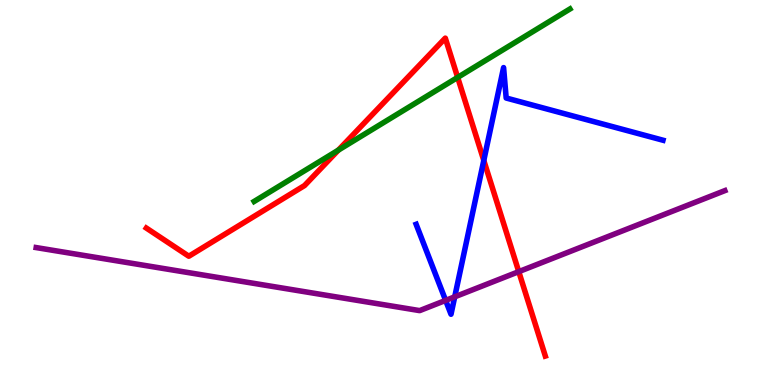[{'lines': ['blue', 'red'], 'intersections': [{'x': 6.24, 'y': 5.83}]}, {'lines': ['green', 'red'], 'intersections': [{'x': 4.37, 'y': 6.1}, {'x': 5.91, 'y': 7.99}]}, {'lines': ['purple', 'red'], 'intersections': [{'x': 6.69, 'y': 2.94}]}, {'lines': ['blue', 'green'], 'intersections': []}, {'lines': ['blue', 'purple'], 'intersections': [{'x': 5.75, 'y': 2.2}, {'x': 5.87, 'y': 2.29}]}, {'lines': ['green', 'purple'], 'intersections': []}]